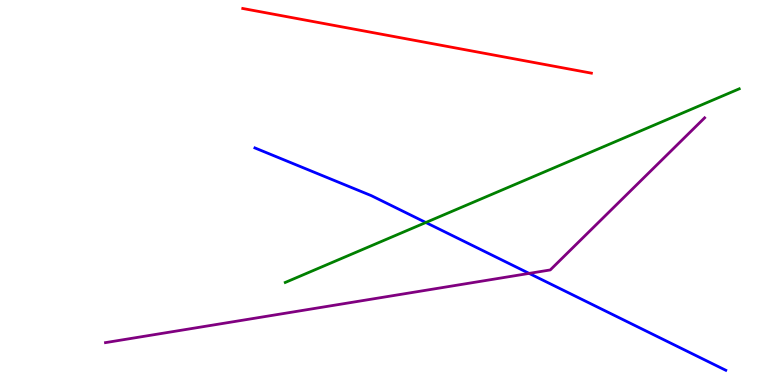[{'lines': ['blue', 'red'], 'intersections': []}, {'lines': ['green', 'red'], 'intersections': []}, {'lines': ['purple', 'red'], 'intersections': []}, {'lines': ['blue', 'green'], 'intersections': [{'x': 5.49, 'y': 4.22}]}, {'lines': ['blue', 'purple'], 'intersections': [{'x': 6.83, 'y': 2.9}]}, {'lines': ['green', 'purple'], 'intersections': []}]